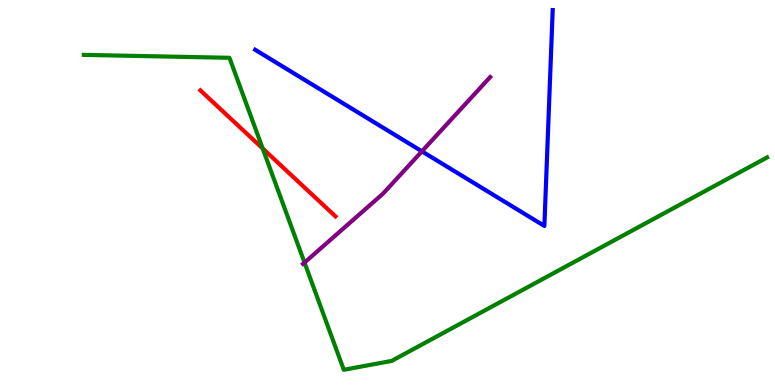[{'lines': ['blue', 'red'], 'intersections': []}, {'lines': ['green', 'red'], 'intersections': [{'x': 3.39, 'y': 6.14}]}, {'lines': ['purple', 'red'], 'intersections': []}, {'lines': ['blue', 'green'], 'intersections': []}, {'lines': ['blue', 'purple'], 'intersections': [{'x': 5.44, 'y': 6.07}]}, {'lines': ['green', 'purple'], 'intersections': [{'x': 3.93, 'y': 3.18}]}]